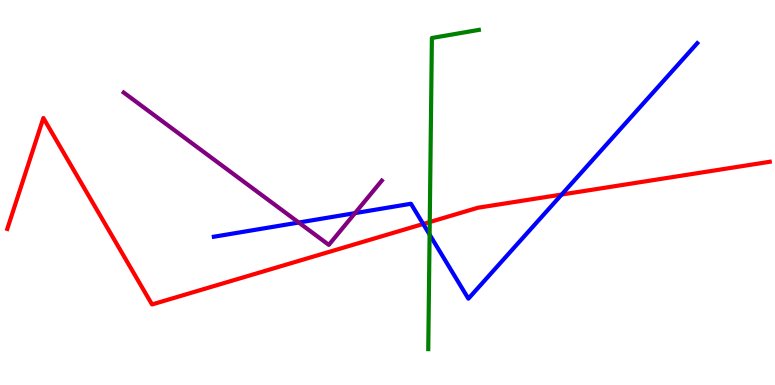[{'lines': ['blue', 'red'], 'intersections': [{'x': 5.46, 'y': 4.18}, {'x': 7.25, 'y': 4.95}]}, {'lines': ['green', 'red'], 'intersections': [{'x': 5.55, 'y': 4.23}]}, {'lines': ['purple', 'red'], 'intersections': []}, {'lines': ['blue', 'green'], 'intersections': [{'x': 5.54, 'y': 3.91}]}, {'lines': ['blue', 'purple'], 'intersections': [{'x': 3.85, 'y': 4.22}, {'x': 4.58, 'y': 4.46}]}, {'lines': ['green', 'purple'], 'intersections': []}]